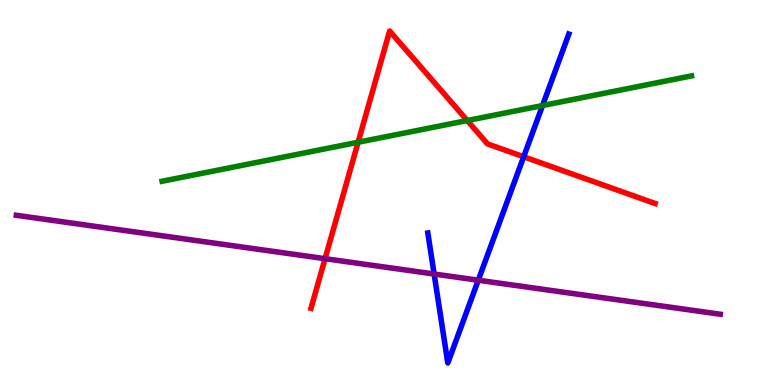[{'lines': ['blue', 'red'], 'intersections': [{'x': 6.76, 'y': 5.93}]}, {'lines': ['green', 'red'], 'intersections': [{'x': 4.62, 'y': 6.31}, {'x': 6.03, 'y': 6.87}]}, {'lines': ['purple', 'red'], 'intersections': [{'x': 4.19, 'y': 3.28}]}, {'lines': ['blue', 'green'], 'intersections': [{'x': 7.0, 'y': 7.26}]}, {'lines': ['blue', 'purple'], 'intersections': [{'x': 5.6, 'y': 2.88}, {'x': 6.17, 'y': 2.72}]}, {'lines': ['green', 'purple'], 'intersections': []}]